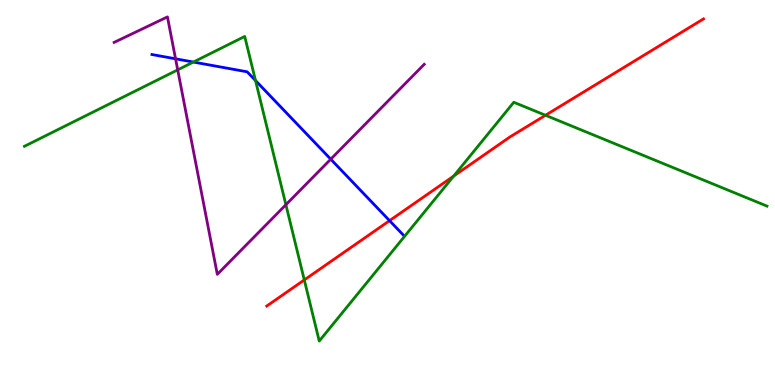[{'lines': ['blue', 'red'], 'intersections': [{'x': 5.03, 'y': 4.27}]}, {'lines': ['green', 'red'], 'intersections': [{'x': 3.93, 'y': 2.73}, {'x': 5.85, 'y': 5.43}, {'x': 7.04, 'y': 7.01}]}, {'lines': ['purple', 'red'], 'intersections': []}, {'lines': ['blue', 'green'], 'intersections': [{'x': 2.5, 'y': 8.39}, {'x': 3.3, 'y': 7.91}]}, {'lines': ['blue', 'purple'], 'intersections': [{'x': 2.27, 'y': 8.47}, {'x': 4.27, 'y': 5.87}]}, {'lines': ['green', 'purple'], 'intersections': [{'x': 2.29, 'y': 8.19}, {'x': 3.69, 'y': 4.68}]}]